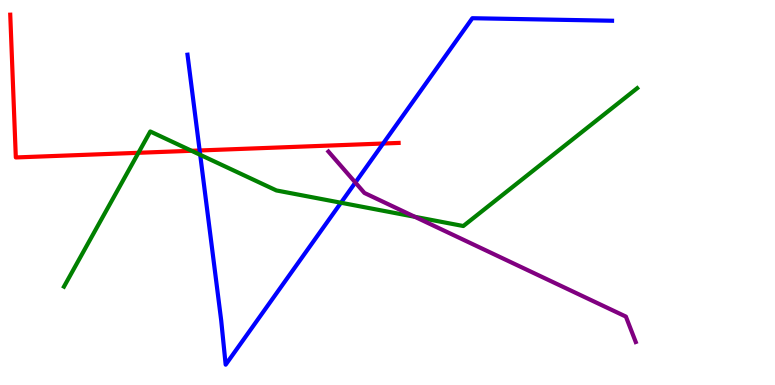[{'lines': ['blue', 'red'], 'intersections': [{'x': 2.58, 'y': 6.09}, {'x': 4.94, 'y': 6.27}]}, {'lines': ['green', 'red'], 'intersections': [{'x': 1.79, 'y': 6.03}, {'x': 2.47, 'y': 6.08}]}, {'lines': ['purple', 'red'], 'intersections': []}, {'lines': ['blue', 'green'], 'intersections': [{'x': 2.58, 'y': 5.98}, {'x': 4.4, 'y': 4.73}]}, {'lines': ['blue', 'purple'], 'intersections': [{'x': 4.59, 'y': 5.26}]}, {'lines': ['green', 'purple'], 'intersections': [{'x': 5.35, 'y': 4.37}]}]